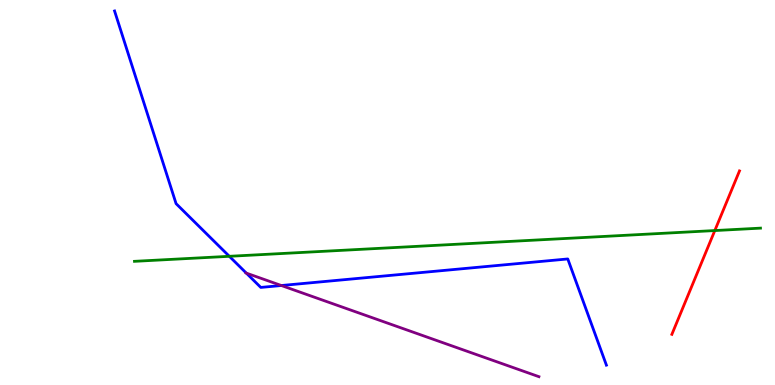[{'lines': ['blue', 'red'], 'intersections': []}, {'lines': ['green', 'red'], 'intersections': [{'x': 9.22, 'y': 4.01}]}, {'lines': ['purple', 'red'], 'intersections': []}, {'lines': ['blue', 'green'], 'intersections': [{'x': 2.96, 'y': 3.34}]}, {'lines': ['blue', 'purple'], 'intersections': [{'x': 3.18, 'y': 2.91}, {'x': 3.63, 'y': 2.58}]}, {'lines': ['green', 'purple'], 'intersections': []}]